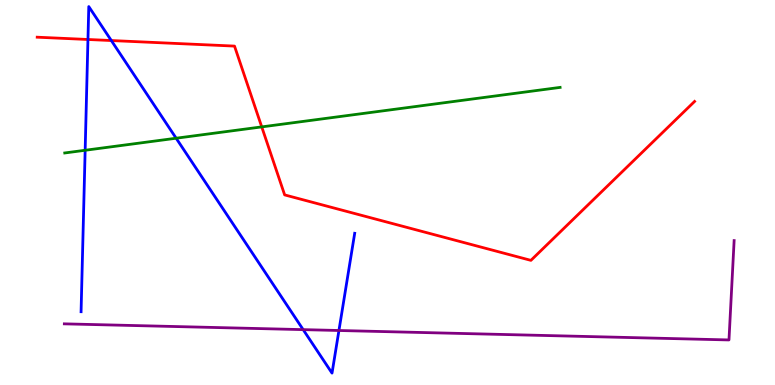[{'lines': ['blue', 'red'], 'intersections': [{'x': 1.13, 'y': 8.97}, {'x': 1.44, 'y': 8.95}]}, {'lines': ['green', 'red'], 'intersections': [{'x': 3.38, 'y': 6.7}]}, {'lines': ['purple', 'red'], 'intersections': []}, {'lines': ['blue', 'green'], 'intersections': [{'x': 1.1, 'y': 6.1}, {'x': 2.27, 'y': 6.41}]}, {'lines': ['blue', 'purple'], 'intersections': [{'x': 3.91, 'y': 1.44}, {'x': 4.37, 'y': 1.42}]}, {'lines': ['green', 'purple'], 'intersections': []}]